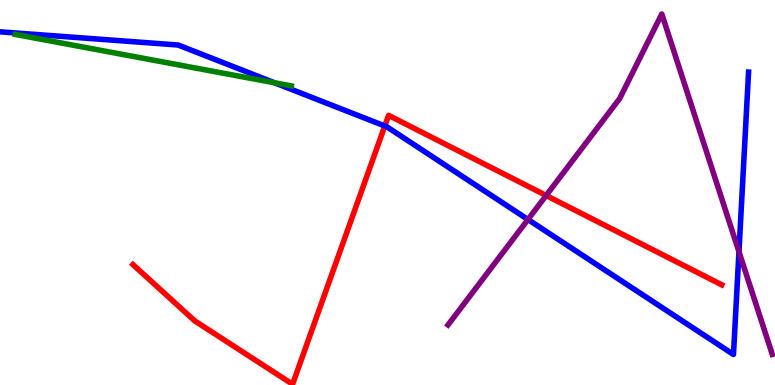[{'lines': ['blue', 'red'], 'intersections': [{'x': 4.97, 'y': 6.73}]}, {'lines': ['green', 'red'], 'intersections': []}, {'lines': ['purple', 'red'], 'intersections': [{'x': 7.05, 'y': 4.92}]}, {'lines': ['blue', 'green'], 'intersections': [{'x': 3.54, 'y': 7.85}]}, {'lines': ['blue', 'purple'], 'intersections': [{'x': 6.81, 'y': 4.3}, {'x': 9.54, 'y': 3.46}]}, {'lines': ['green', 'purple'], 'intersections': []}]